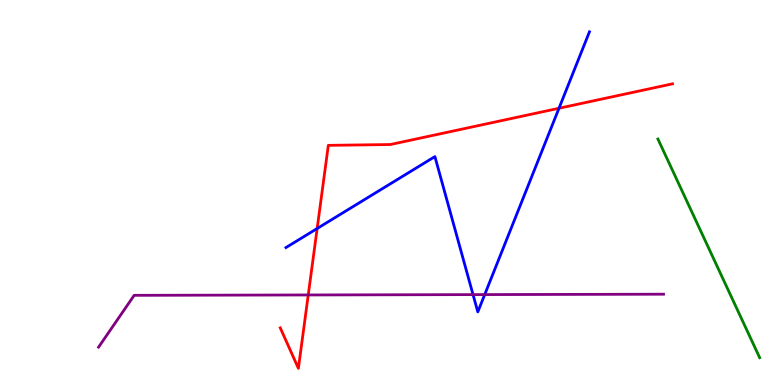[{'lines': ['blue', 'red'], 'intersections': [{'x': 4.09, 'y': 4.06}, {'x': 7.21, 'y': 7.19}]}, {'lines': ['green', 'red'], 'intersections': []}, {'lines': ['purple', 'red'], 'intersections': [{'x': 3.98, 'y': 2.34}]}, {'lines': ['blue', 'green'], 'intersections': []}, {'lines': ['blue', 'purple'], 'intersections': [{'x': 6.1, 'y': 2.35}, {'x': 6.25, 'y': 2.35}]}, {'lines': ['green', 'purple'], 'intersections': []}]